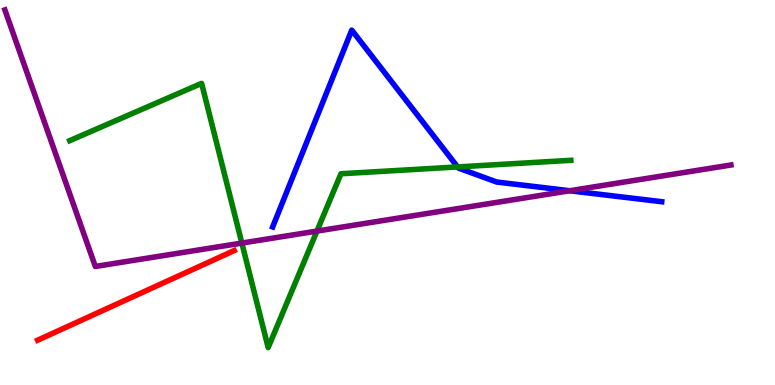[{'lines': ['blue', 'red'], 'intersections': []}, {'lines': ['green', 'red'], 'intersections': []}, {'lines': ['purple', 'red'], 'intersections': []}, {'lines': ['blue', 'green'], 'intersections': [{'x': 5.9, 'y': 5.66}]}, {'lines': ['blue', 'purple'], 'intersections': [{'x': 7.35, 'y': 5.05}]}, {'lines': ['green', 'purple'], 'intersections': [{'x': 3.12, 'y': 3.69}, {'x': 4.09, 'y': 4.0}]}]